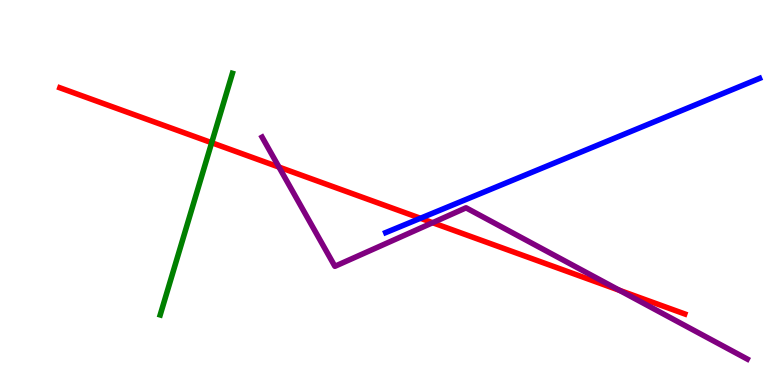[{'lines': ['blue', 'red'], 'intersections': [{'x': 5.42, 'y': 4.33}]}, {'lines': ['green', 'red'], 'intersections': [{'x': 2.73, 'y': 6.29}]}, {'lines': ['purple', 'red'], 'intersections': [{'x': 3.6, 'y': 5.66}, {'x': 5.58, 'y': 4.22}, {'x': 7.99, 'y': 2.46}]}, {'lines': ['blue', 'green'], 'intersections': []}, {'lines': ['blue', 'purple'], 'intersections': []}, {'lines': ['green', 'purple'], 'intersections': []}]